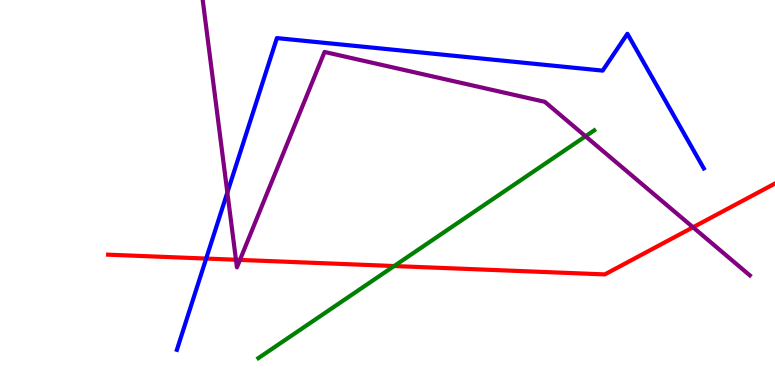[{'lines': ['blue', 'red'], 'intersections': [{'x': 2.66, 'y': 3.28}]}, {'lines': ['green', 'red'], 'intersections': [{'x': 5.09, 'y': 3.09}]}, {'lines': ['purple', 'red'], 'intersections': [{'x': 3.04, 'y': 3.25}, {'x': 3.1, 'y': 3.25}, {'x': 8.94, 'y': 4.1}]}, {'lines': ['blue', 'green'], 'intersections': []}, {'lines': ['blue', 'purple'], 'intersections': [{'x': 2.93, 'y': 5.0}]}, {'lines': ['green', 'purple'], 'intersections': [{'x': 7.55, 'y': 6.46}]}]